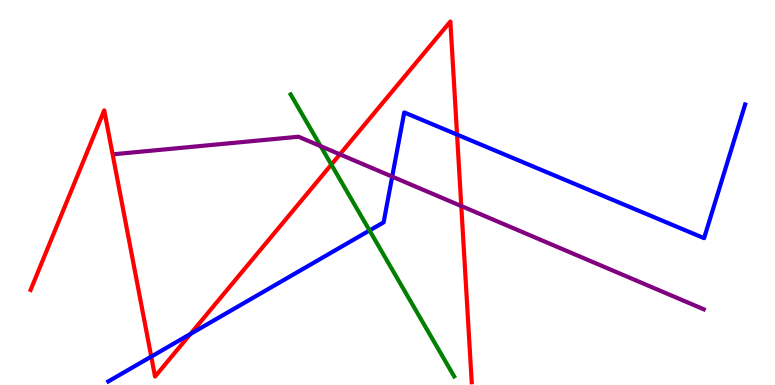[{'lines': ['blue', 'red'], 'intersections': [{'x': 1.95, 'y': 0.737}, {'x': 2.46, 'y': 1.33}, {'x': 5.9, 'y': 6.5}]}, {'lines': ['green', 'red'], 'intersections': [{'x': 4.28, 'y': 5.72}]}, {'lines': ['purple', 'red'], 'intersections': [{'x': 4.39, 'y': 5.99}, {'x': 5.95, 'y': 4.65}]}, {'lines': ['blue', 'green'], 'intersections': [{'x': 4.77, 'y': 4.01}]}, {'lines': ['blue', 'purple'], 'intersections': [{'x': 5.06, 'y': 5.41}]}, {'lines': ['green', 'purple'], 'intersections': [{'x': 4.14, 'y': 6.2}]}]